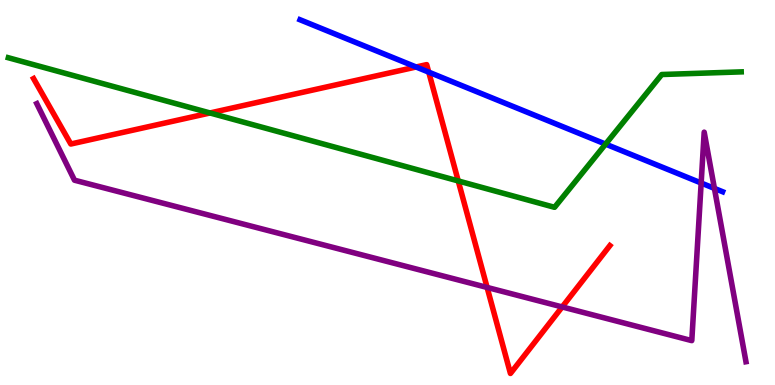[{'lines': ['blue', 'red'], 'intersections': [{'x': 5.37, 'y': 8.26}, {'x': 5.53, 'y': 8.13}]}, {'lines': ['green', 'red'], 'intersections': [{'x': 2.71, 'y': 7.07}, {'x': 5.91, 'y': 5.3}]}, {'lines': ['purple', 'red'], 'intersections': [{'x': 6.29, 'y': 2.53}, {'x': 7.25, 'y': 2.03}]}, {'lines': ['blue', 'green'], 'intersections': [{'x': 7.81, 'y': 6.26}]}, {'lines': ['blue', 'purple'], 'intersections': [{'x': 9.05, 'y': 5.25}, {'x': 9.22, 'y': 5.11}]}, {'lines': ['green', 'purple'], 'intersections': []}]